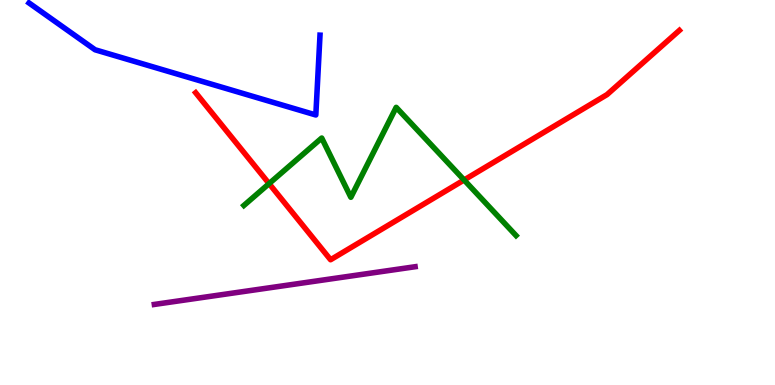[{'lines': ['blue', 'red'], 'intersections': []}, {'lines': ['green', 'red'], 'intersections': [{'x': 3.47, 'y': 5.23}, {'x': 5.99, 'y': 5.33}]}, {'lines': ['purple', 'red'], 'intersections': []}, {'lines': ['blue', 'green'], 'intersections': []}, {'lines': ['blue', 'purple'], 'intersections': []}, {'lines': ['green', 'purple'], 'intersections': []}]